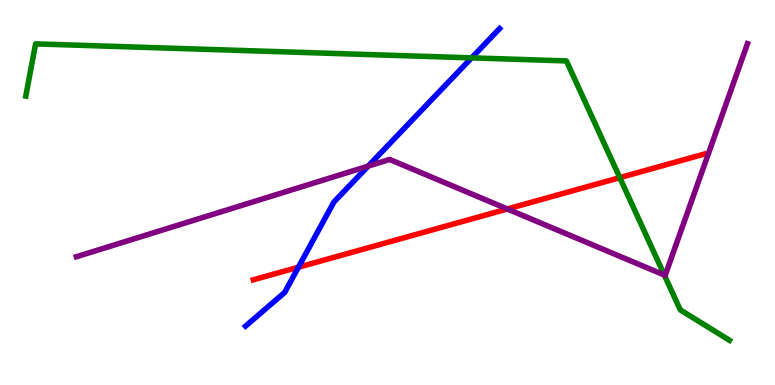[{'lines': ['blue', 'red'], 'intersections': [{'x': 3.85, 'y': 3.06}]}, {'lines': ['green', 'red'], 'intersections': [{'x': 8.0, 'y': 5.39}]}, {'lines': ['purple', 'red'], 'intersections': [{'x': 6.55, 'y': 4.57}]}, {'lines': ['blue', 'green'], 'intersections': [{'x': 6.09, 'y': 8.5}]}, {'lines': ['blue', 'purple'], 'intersections': [{'x': 4.75, 'y': 5.69}]}, {'lines': ['green', 'purple'], 'intersections': [{'x': 8.57, 'y': 2.86}]}]